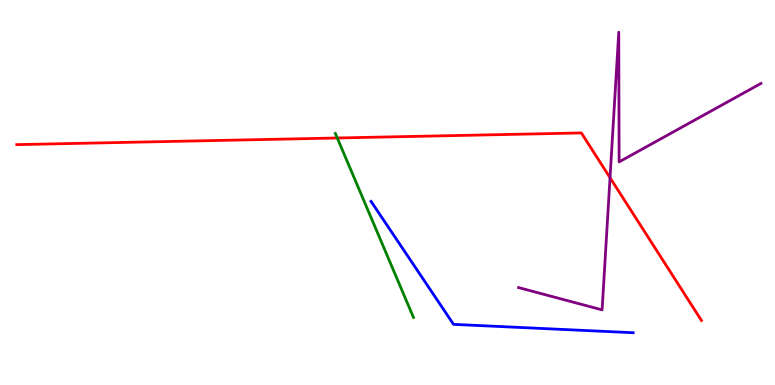[{'lines': ['blue', 'red'], 'intersections': []}, {'lines': ['green', 'red'], 'intersections': [{'x': 4.35, 'y': 6.42}]}, {'lines': ['purple', 'red'], 'intersections': [{'x': 7.87, 'y': 5.38}]}, {'lines': ['blue', 'green'], 'intersections': []}, {'lines': ['blue', 'purple'], 'intersections': []}, {'lines': ['green', 'purple'], 'intersections': []}]